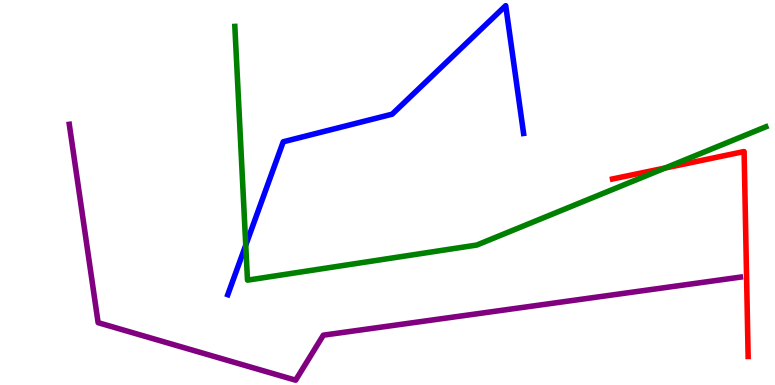[{'lines': ['blue', 'red'], 'intersections': []}, {'lines': ['green', 'red'], 'intersections': [{'x': 8.58, 'y': 5.64}]}, {'lines': ['purple', 'red'], 'intersections': []}, {'lines': ['blue', 'green'], 'intersections': [{'x': 3.17, 'y': 3.63}]}, {'lines': ['blue', 'purple'], 'intersections': []}, {'lines': ['green', 'purple'], 'intersections': []}]